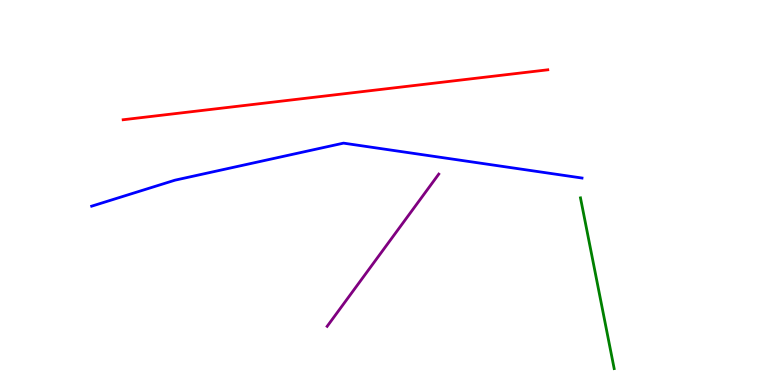[{'lines': ['blue', 'red'], 'intersections': []}, {'lines': ['green', 'red'], 'intersections': []}, {'lines': ['purple', 'red'], 'intersections': []}, {'lines': ['blue', 'green'], 'intersections': []}, {'lines': ['blue', 'purple'], 'intersections': []}, {'lines': ['green', 'purple'], 'intersections': []}]